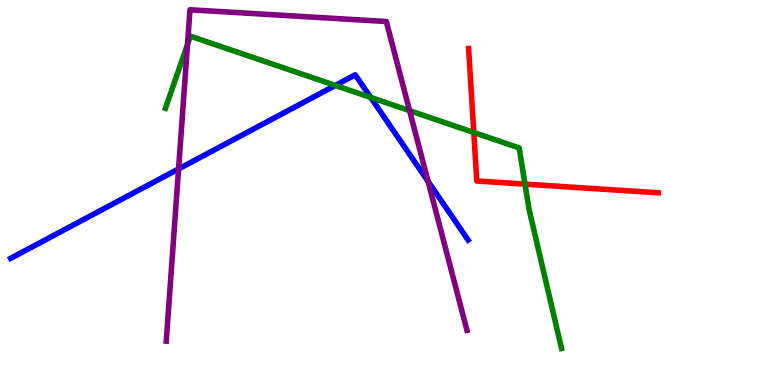[{'lines': ['blue', 'red'], 'intersections': []}, {'lines': ['green', 'red'], 'intersections': [{'x': 6.11, 'y': 6.56}, {'x': 6.77, 'y': 5.22}]}, {'lines': ['purple', 'red'], 'intersections': []}, {'lines': ['blue', 'green'], 'intersections': [{'x': 4.33, 'y': 7.78}, {'x': 4.78, 'y': 7.47}]}, {'lines': ['blue', 'purple'], 'intersections': [{'x': 2.3, 'y': 5.61}, {'x': 5.52, 'y': 5.29}]}, {'lines': ['green', 'purple'], 'intersections': [{'x': 2.42, 'y': 8.85}, {'x': 5.28, 'y': 7.13}]}]